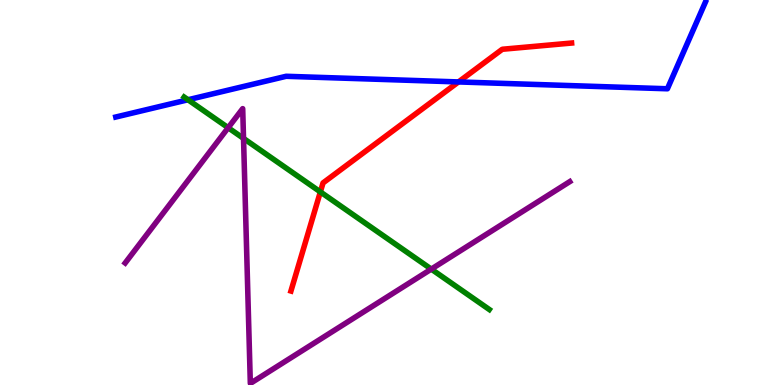[{'lines': ['blue', 'red'], 'intersections': [{'x': 5.92, 'y': 7.87}]}, {'lines': ['green', 'red'], 'intersections': [{'x': 4.13, 'y': 5.02}]}, {'lines': ['purple', 'red'], 'intersections': []}, {'lines': ['blue', 'green'], 'intersections': [{'x': 2.43, 'y': 7.41}]}, {'lines': ['blue', 'purple'], 'intersections': []}, {'lines': ['green', 'purple'], 'intersections': [{'x': 2.94, 'y': 6.68}, {'x': 3.14, 'y': 6.41}, {'x': 5.56, 'y': 3.01}]}]